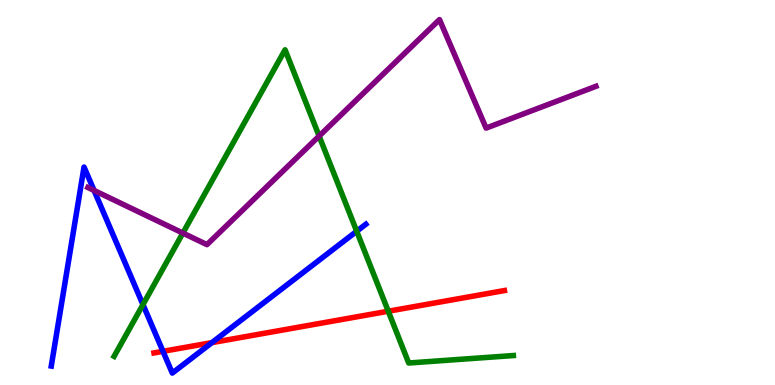[{'lines': ['blue', 'red'], 'intersections': [{'x': 2.1, 'y': 0.875}, {'x': 2.73, 'y': 1.1}]}, {'lines': ['green', 'red'], 'intersections': [{'x': 5.01, 'y': 1.92}]}, {'lines': ['purple', 'red'], 'intersections': []}, {'lines': ['blue', 'green'], 'intersections': [{'x': 1.84, 'y': 2.09}, {'x': 4.6, 'y': 3.99}]}, {'lines': ['blue', 'purple'], 'intersections': [{'x': 1.21, 'y': 5.05}]}, {'lines': ['green', 'purple'], 'intersections': [{'x': 2.36, 'y': 3.95}, {'x': 4.12, 'y': 6.47}]}]